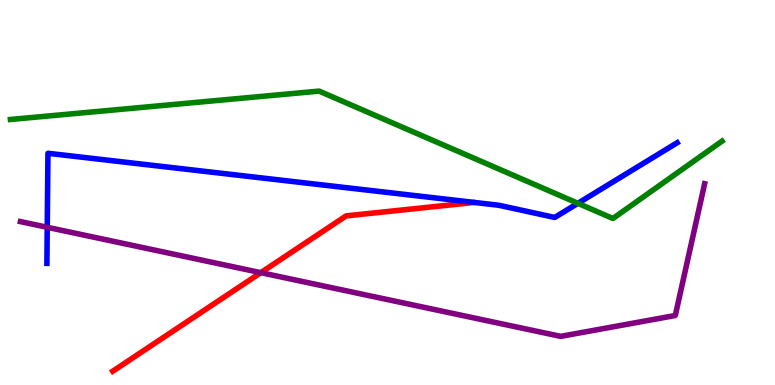[{'lines': ['blue', 'red'], 'intersections': []}, {'lines': ['green', 'red'], 'intersections': []}, {'lines': ['purple', 'red'], 'intersections': [{'x': 3.37, 'y': 2.92}]}, {'lines': ['blue', 'green'], 'intersections': [{'x': 7.46, 'y': 4.72}]}, {'lines': ['blue', 'purple'], 'intersections': [{'x': 0.61, 'y': 4.1}]}, {'lines': ['green', 'purple'], 'intersections': []}]